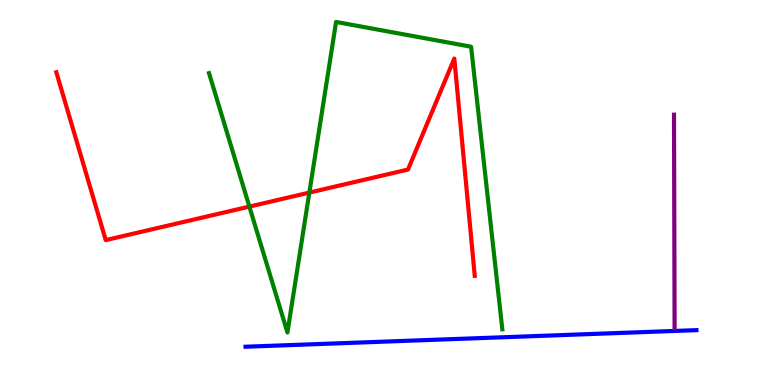[{'lines': ['blue', 'red'], 'intersections': []}, {'lines': ['green', 'red'], 'intersections': [{'x': 3.22, 'y': 4.63}, {'x': 3.99, 'y': 5.0}]}, {'lines': ['purple', 'red'], 'intersections': []}, {'lines': ['blue', 'green'], 'intersections': []}, {'lines': ['blue', 'purple'], 'intersections': []}, {'lines': ['green', 'purple'], 'intersections': []}]